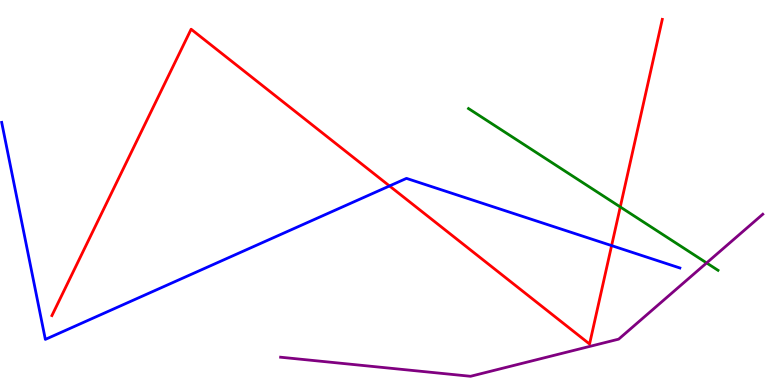[{'lines': ['blue', 'red'], 'intersections': [{'x': 5.03, 'y': 5.17}, {'x': 7.89, 'y': 3.62}]}, {'lines': ['green', 'red'], 'intersections': [{'x': 8.0, 'y': 4.62}]}, {'lines': ['purple', 'red'], 'intersections': []}, {'lines': ['blue', 'green'], 'intersections': []}, {'lines': ['blue', 'purple'], 'intersections': []}, {'lines': ['green', 'purple'], 'intersections': [{'x': 9.12, 'y': 3.17}]}]